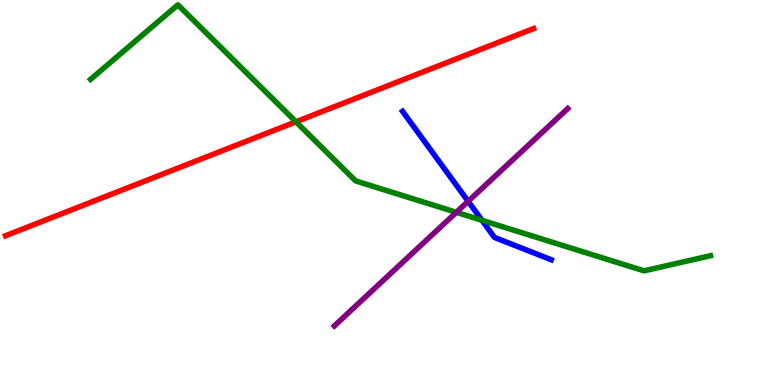[{'lines': ['blue', 'red'], 'intersections': []}, {'lines': ['green', 'red'], 'intersections': [{'x': 3.82, 'y': 6.84}]}, {'lines': ['purple', 'red'], 'intersections': []}, {'lines': ['blue', 'green'], 'intersections': [{'x': 6.22, 'y': 4.28}]}, {'lines': ['blue', 'purple'], 'intersections': [{'x': 6.04, 'y': 4.77}]}, {'lines': ['green', 'purple'], 'intersections': [{'x': 5.89, 'y': 4.49}]}]